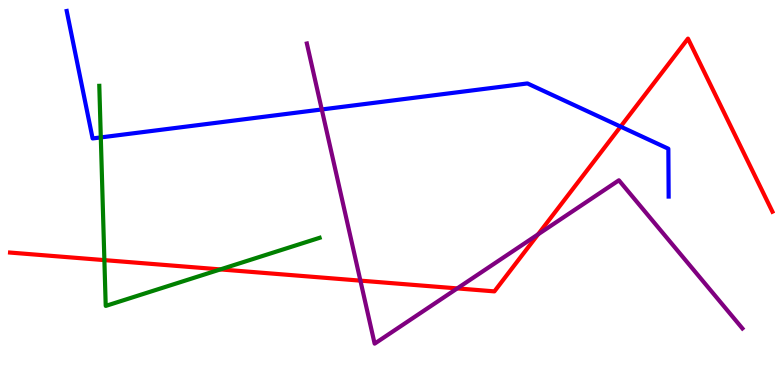[{'lines': ['blue', 'red'], 'intersections': [{'x': 8.01, 'y': 6.71}]}, {'lines': ['green', 'red'], 'intersections': [{'x': 1.35, 'y': 3.24}, {'x': 2.84, 'y': 3.0}]}, {'lines': ['purple', 'red'], 'intersections': [{'x': 4.65, 'y': 2.71}, {'x': 5.9, 'y': 2.51}, {'x': 6.94, 'y': 3.91}]}, {'lines': ['blue', 'green'], 'intersections': [{'x': 1.3, 'y': 6.43}]}, {'lines': ['blue', 'purple'], 'intersections': [{'x': 4.15, 'y': 7.16}]}, {'lines': ['green', 'purple'], 'intersections': []}]